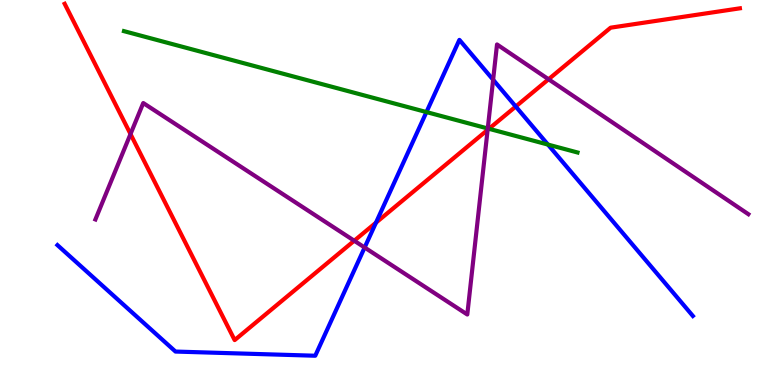[{'lines': ['blue', 'red'], 'intersections': [{'x': 4.85, 'y': 4.22}, {'x': 6.66, 'y': 7.23}]}, {'lines': ['green', 'red'], 'intersections': [{'x': 6.31, 'y': 6.65}]}, {'lines': ['purple', 'red'], 'intersections': [{'x': 1.68, 'y': 6.52}, {'x': 4.57, 'y': 3.75}, {'x': 6.29, 'y': 6.63}, {'x': 7.08, 'y': 7.94}]}, {'lines': ['blue', 'green'], 'intersections': [{'x': 5.5, 'y': 7.09}, {'x': 7.07, 'y': 6.24}]}, {'lines': ['blue', 'purple'], 'intersections': [{'x': 4.71, 'y': 3.57}, {'x': 6.36, 'y': 7.93}]}, {'lines': ['green', 'purple'], 'intersections': [{'x': 6.29, 'y': 6.66}]}]